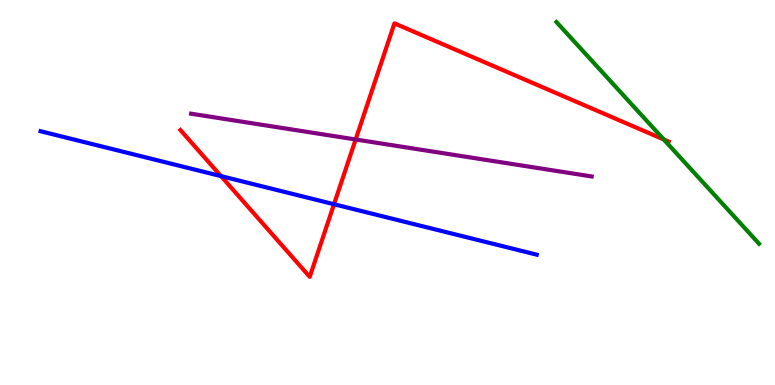[{'lines': ['blue', 'red'], 'intersections': [{'x': 2.85, 'y': 5.43}, {'x': 4.31, 'y': 4.7}]}, {'lines': ['green', 'red'], 'intersections': [{'x': 8.57, 'y': 6.38}]}, {'lines': ['purple', 'red'], 'intersections': [{'x': 4.59, 'y': 6.38}]}, {'lines': ['blue', 'green'], 'intersections': []}, {'lines': ['blue', 'purple'], 'intersections': []}, {'lines': ['green', 'purple'], 'intersections': []}]